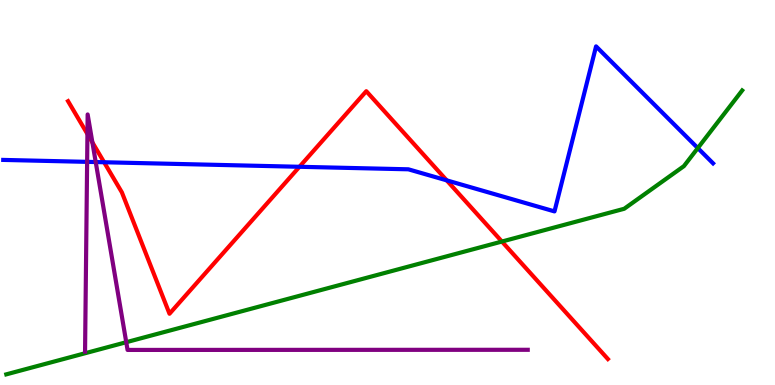[{'lines': ['blue', 'red'], 'intersections': [{'x': 1.34, 'y': 5.79}, {'x': 3.86, 'y': 5.67}, {'x': 5.76, 'y': 5.32}]}, {'lines': ['green', 'red'], 'intersections': [{'x': 6.48, 'y': 3.73}]}, {'lines': ['purple', 'red'], 'intersections': [{'x': 1.13, 'y': 6.52}, {'x': 1.19, 'y': 6.3}]}, {'lines': ['blue', 'green'], 'intersections': [{'x': 9.0, 'y': 6.15}]}, {'lines': ['blue', 'purple'], 'intersections': [{'x': 1.12, 'y': 5.8}, {'x': 1.24, 'y': 5.79}]}, {'lines': ['green', 'purple'], 'intersections': [{'x': 1.63, 'y': 1.11}]}]